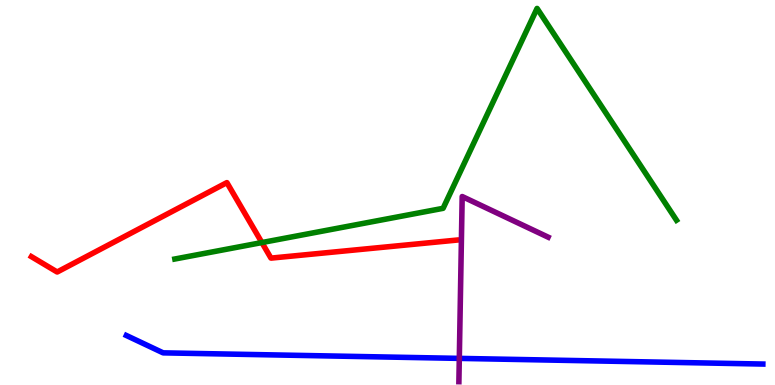[{'lines': ['blue', 'red'], 'intersections': []}, {'lines': ['green', 'red'], 'intersections': [{'x': 3.38, 'y': 3.7}]}, {'lines': ['purple', 'red'], 'intersections': []}, {'lines': ['blue', 'green'], 'intersections': []}, {'lines': ['blue', 'purple'], 'intersections': [{'x': 5.93, 'y': 0.691}]}, {'lines': ['green', 'purple'], 'intersections': []}]